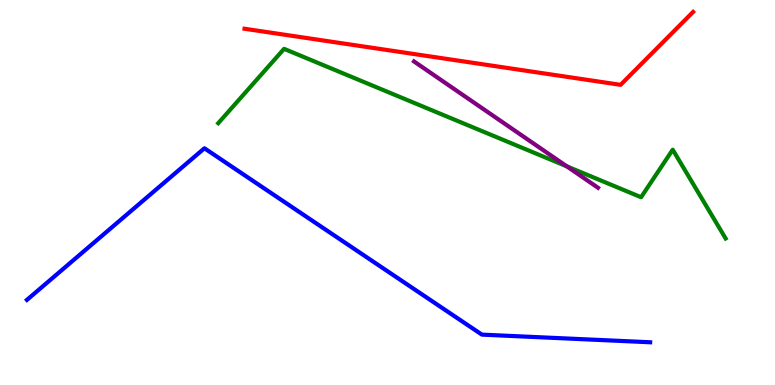[{'lines': ['blue', 'red'], 'intersections': []}, {'lines': ['green', 'red'], 'intersections': []}, {'lines': ['purple', 'red'], 'intersections': []}, {'lines': ['blue', 'green'], 'intersections': []}, {'lines': ['blue', 'purple'], 'intersections': []}, {'lines': ['green', 'purple'], 'intersections': [{'x': 7.31, 'y': 5.68}]}]